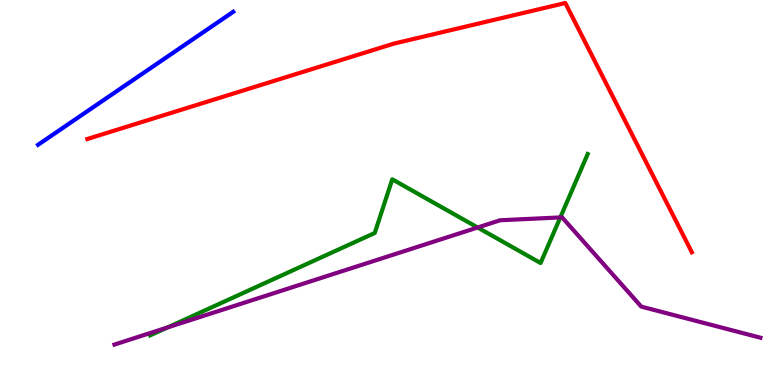[{'lines': ['blue', 'red'], 'intersections': []}, {'lines': ['green', 'red'], 'intersections': []}, {'lines': ['purple', 'red'], 'intersections': []}, {'lines': ['blue', 'green'], 'intersections': []}, {'lines': ['blue', 'purple'], 'intersections': []}, {'lines': ['green', 'purple'], 'intersections': [{'x': 2.16, 'y': 1.49}, {'x': 6.16, 'y': 4.09}, {'x': 7.23, 'y': 4.35}]}]